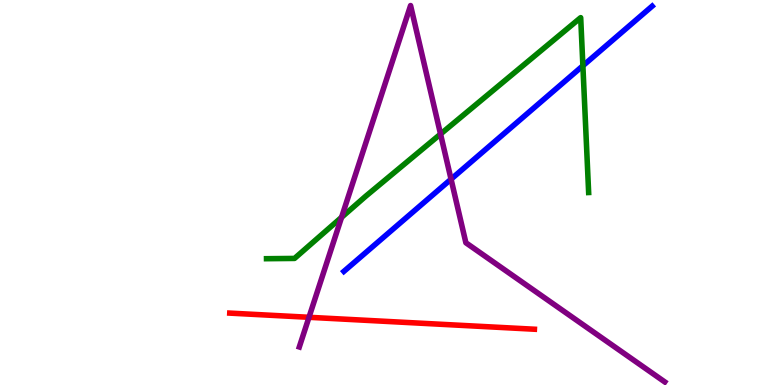[{'lines': ['blue', 'red'], 'intersections': []}, {'lines': ['green', 'red'], 'intersections': []}, {'lines': ['purple', 'red'], 'intersections': [{'x': 3.99, 'y': 1.76}]}, {'lines': ['blue', 'green'], 'intersections': [{'x': 7.52, 'y': 8.29}]}, {'lines': ['blue', 'purple'], 'intersections': [{'x': 5.82, 'y': 5.35}]}, {'lines': ['green', 'purple'], 'intersections': [{'x': 4.41, 'y': 4.36}, {'x': 5.68, 'y': 6.52}]}]